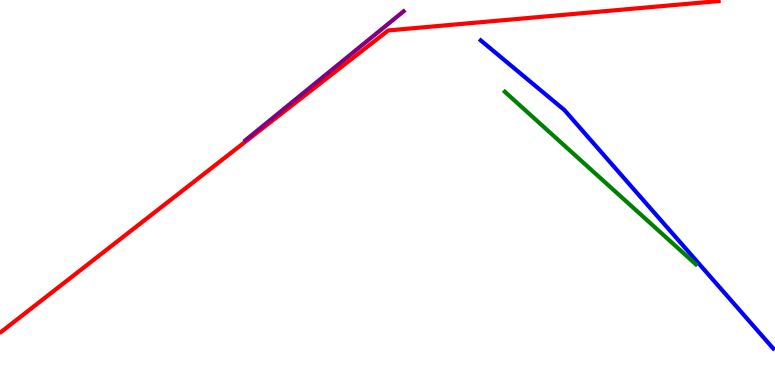[{'lines': ['blue', 'red'], 'intersections': []}, {'lines': ['green', 'red'], 'intersections': []}, {'lines': ['purple', 'red'], 'intersections': []}, {'lines': ['blue', 'green'], 'intersections': []}, {'lines': ['blue', 'purple'], 'intersections': []}, {'lines': ['green', 'purple'], 'intersections': []}]